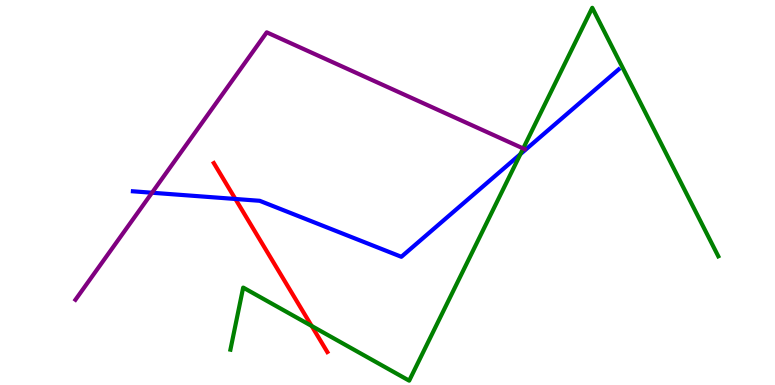[{'lines': ['blue', 'red'], 'intersections': [{'x': 3.04, 'y': 4.83}]}, {'lines': ['green', 'red'], 'intersections': [{'x': 4.02, 'y': 1.53}]}, {'lines': ['purple', 'red'], 'intersections': []}, {'lines': ['blue', 'green'], 'intersections': [{'x': 6.71, 'y': 6.0}]}, {'lines': ['blue', 'purple'], 'intersections': [{'x': 1.96, 'y': 4.99}]}, {'lines': ['green', 'purple'], 'intersections': [{'x': 6.75, 'y': 6.14}]}]